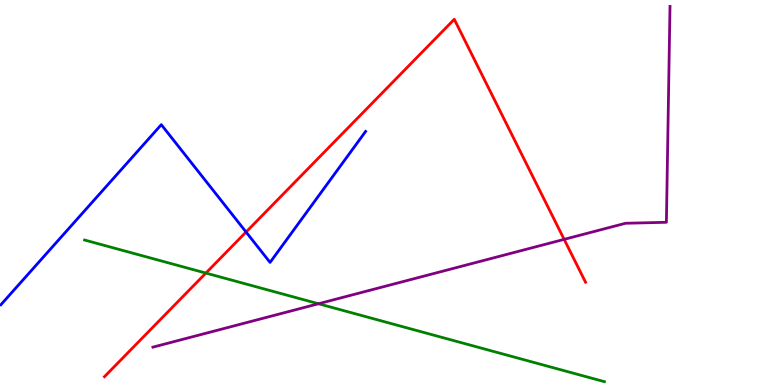[{'lines': ['blue', 'red'], 'intersections': [{'x': 3.18, 'y': 3.97}]}, {'lines': ['green', 'red'], 'intersections': [{'x': 2.66, 'y': 2.91}]}, {'lines': ['purple', 'red'], 'intersections': [{'x': 7.28, 'y': 3.78}]}, {'lines': ['blue', 'green'], 'intersections': []}, {'lines': ['blue', 'purple'], 'intersections': []}, {'lines': ['green', 'purple'], 'intersections': [{'x': 4.11, 'y': 2.11}]}]